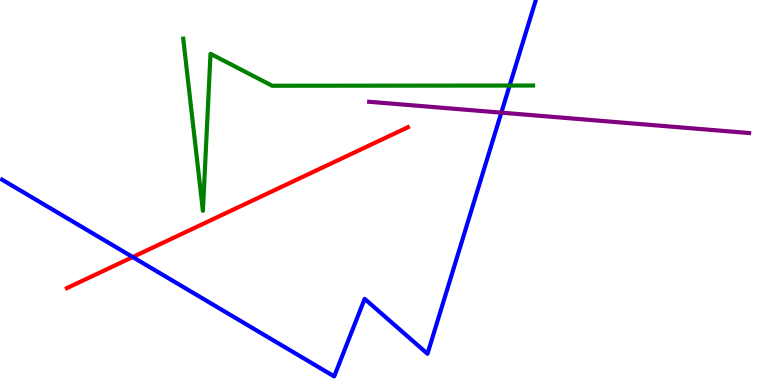[{'lines': ['blue', 'red'], 'intersections': [{'x': 1.71, 'y': 3.32}]}, {'lines': ['green', 'red'], 'intersections': []}, {'lines': ['purple', 'red'], 'intersections': []}, {'lines': ['blue', 'green'], 'intersections': [{'x': 6.58, 'y': 7.78}]}, {'lines': ['blue', 'purple'], 'intersections': [{'x': 6.47, 'y': 7.07}]}, {'lines': ['green', 'purple'], 'intersections': []}]